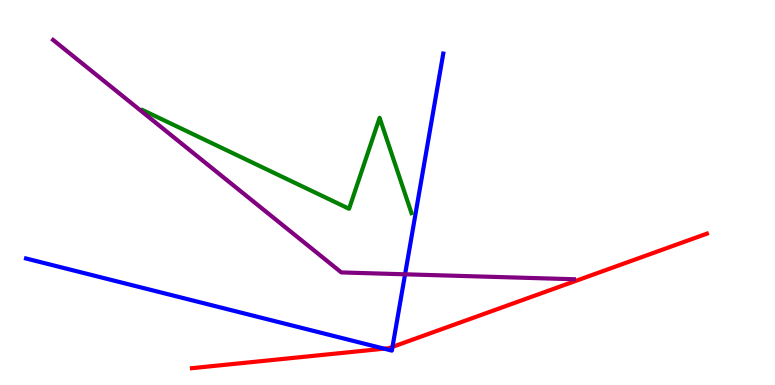[{'lines': ['blue', 'red'], 'intersections': [{'x': 4.96, 'y': 0.944}, {'x': 5.06, 'y': 0.99}]}, {'lines': ['green', 'red'], 'intersections': []}, {'lines': ['purple', 'red'], 'intersections': []}, {'lines': ['blue', 'green'], 'intersections': []}, {'lines': ['blue', 'purple'], 'intersections': [{'x': 5.23, 'y': 2.88}]}, {'lines': ['green', 'purple'], 'intersections': []}]